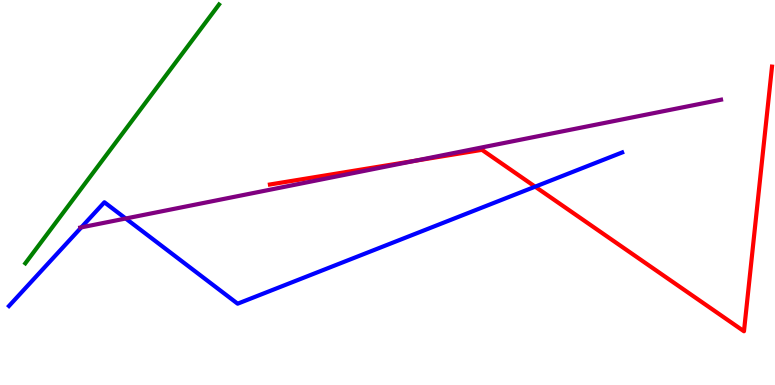[{'lines': ['blue', 'red'], 'intersections': [{'x': 6.91, 'y': 5.15}]}, {'lines': ['green', 'red'], 'intersections': []}, {'lines': ['purple', 'red'], 'intersections': [{'x': 5.35, 'y': 5.82}]}, {'lines': ['blue', 'green'], 'intersections': []}, {'lines': ['blue', 'purple'], 'intersections': [{'x': 1.05, 'y': 4.09}, {'x': 1.62, 'y': 4.32}]}, {'lines': ['green', 'purple'], 'intersections': []}]